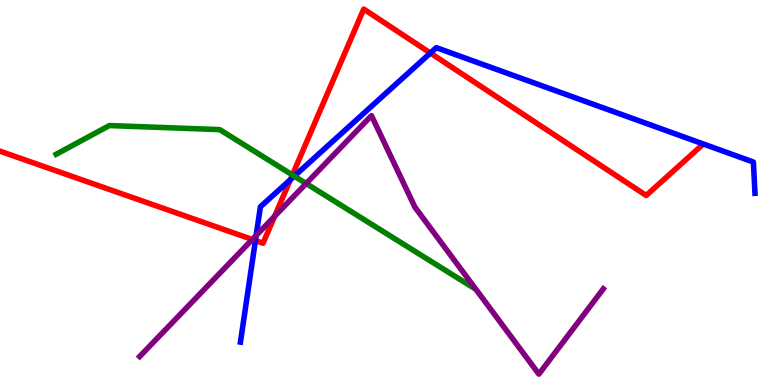[{'lines': ['blue', 'red'], 'intersections': [{'x': 3.3, 'y': 3.75}, {'x': 3.75, 'y': 5.33}, {'x': 5.55, 'y': 8.62}]}, {'lines': ['green', 'red'], 'intersections': [{'x': 3.77, 'y': 5.46}]}, {'lines': ['purple', 'red'], 'intersections': [{'x': 3.26, 'y': 3.78}, {'x': 3.54, 'y': 4.38}]}, {'lines': ['blue', 'green'], 'intersections': [{'x': 3.8, 'y': 5.43}]}, {'lines': ['blue', 'purple'], 'intersections': [{'x': 3.31, 'y': 3.88}]}, {'lines': ['green', 'purple'], 'intersections': [{'x': 3.95, 'y': 5.23}]}]